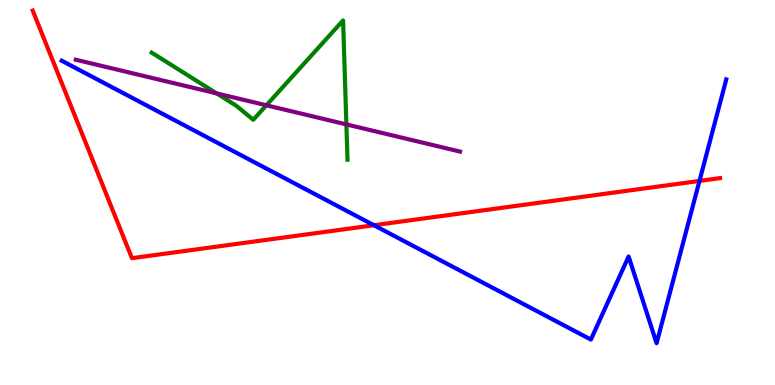[{'lines': ['blue', 'red'], 'intersections': [{'x': 4.83, 'y': 4.15}, {'x': 9.03, 'y': 5.3}]}, {'lines': ['green', 'red'], 'intersections': []}, {'lines': ['purple', 'red'], 'intersections': []}, {'lines': ['blue', 'green'], 'intersections': []}, {'lines': ['blue', 'purple'], 'intersections': []}, {'lines': ['green', 'purple'], 'intersections': [{'x': 2.8, 'y': 7.57}, {'x': 3.44, 'y': 7.27}, {'x': 4.47, 'y': 6.77}]}]